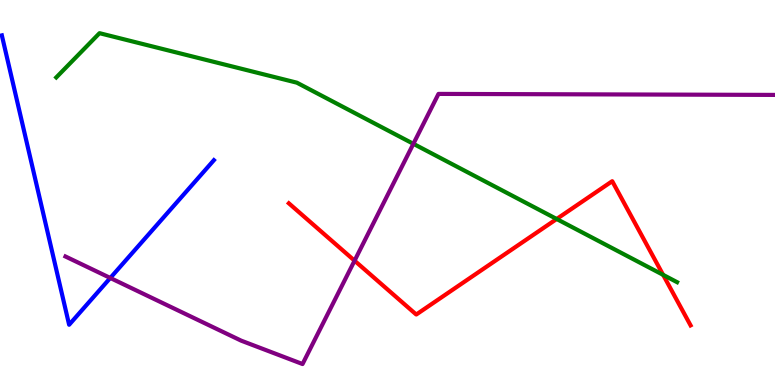[{'lines': ['blue', 'red'], 'intersections': []}, {'lines': ['green', 'red'], 'intersections': [{'x': 7.18, 'y': 4.31}, {'x': 8.56, 'y': 2.86}]}, {'lines': ['purple', 'red'], 'intersections': [{'x': 4.57, 'y': 3.23}]}, {'lines': ['blue', 'green'], 'intersections': []}, {'lines': ['blue', 'purple'], 'intersections': [{'x': 1.42, 'y': 2.78}]}, {'lines': ['green', 'purple'], 'intersections': [{'x': 5.33, 'y': 6.26}]}]